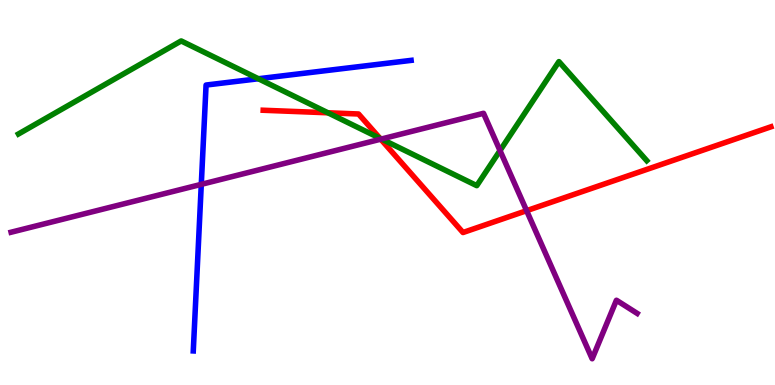[{'lines': ['blue', 'red'], 'intersections': []}, {'lines': ['green', 'red'], 'intersections': [{'x': 4.23, 'y': 7.07}, {'x': 4.9, 'y': 6.41}]}, {'lines': ['purple', 'red'], 'intersections': [{'x': 4.91, 'y': 6.38}, {'x': 6.79, 'y': 4.53}]}, {'lines': ['blue', 'green'], 'intersections': [{'x': 3.33, 'y': 7.95}]}, {'lines': ['blue', 'purple'], 'intersections': [{'x': 2.6, 'y': 5.21}]}, {'lines': ['green', 'purple'], 'intersections': [{'x': 4.92, 'y': 6.39}, {'x': 6.45, 'y': 6.09}]}]